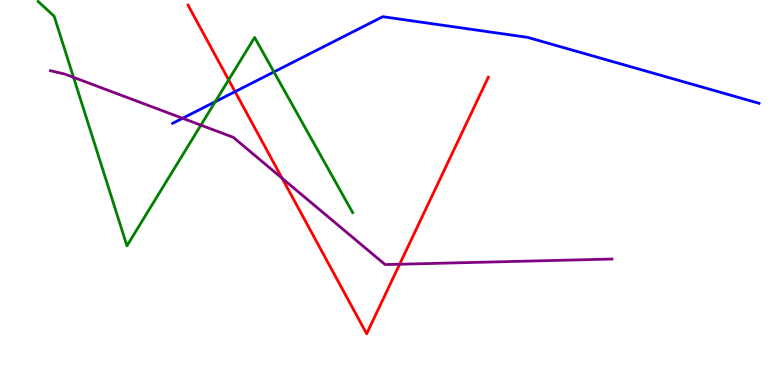[{'lines': ['blue', 'red'], 'intersections': [{'x': 3.03, 'y': 7.62}]}, {'lines': ['green', 'red'], 'intersections': [{'x': 2.95, 'y': 7.93}]}, {'lines': ['purple', 'red'], 'intersections': [{'x': 3.64, 'y': 5.37}, {'x': 5.16, 'y': 3.14}]}, {'lines': ['blue', 'green'], 'intersections': [{'x': 2.78, 'y': 7.36}, {'x': 3.53, 'y': 8.13}]}, {'lines': ['blue', 'purple'], 'intersections': [{'x': 2.36, 'y': 6.93}]}, {'lines': ['green', 'purple'], 'intersections': [{'x': 0.949, 'y': 7.99}, {'x': 2.59, 'y': 6.75}]}]